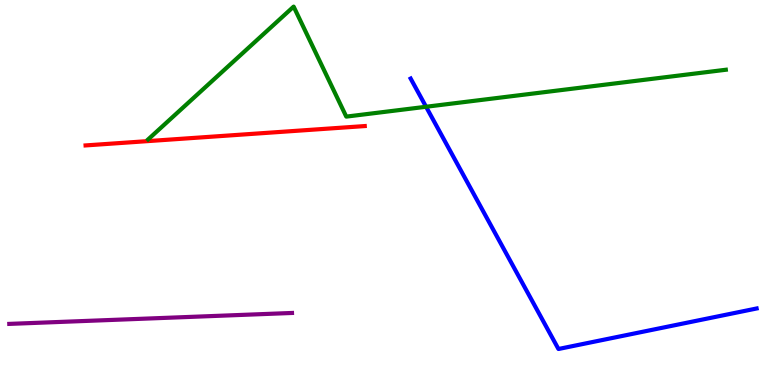[{'lines': ['blue', 'red'], 'intersections': []}, {'lines': ['green', 'red'], 'intersections': []}, {'lines': ['purple', 'red'], 'intersections': []}, {'lines': ['blue', 'green'], 'intersections': [{'x': 5.5, 'y': 7.23}]}, {'lines': ['blue', 'purple'], 'intersections': []}, {'lines': ['green', 'purple'], 'intersections': []}]